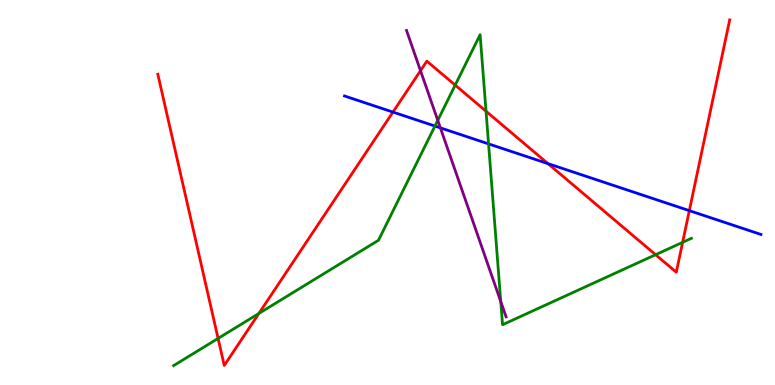[{'lines': ['blue', 'red'], 'intersections': [{'x': 5.07, 'y': 7.09}, {'x': 7.07, 'y': 5.75}, {'x': 8.89, 'y': 4.53}]}, {'lines': ['green', 'red'], 'intersections': [{'x': 2.81, 'y': 1.21}, {'x': 3.34, 'y': 1.86}, {'x': 5.87, 'y': 7.79}, {'x': 6.27, 'y': 7.11}, {'x': 8.46, 'y': 3.38}, {'x': 8.81, 'y': 3.71}]}, {'lines': ['purple', 'red'], 'intersections': [{'x': 5.43, 'y': 8.16}]}, {'lines': ['blue', 'green'], 'intersections': [{'x': 5.61, 'y': 6.73}, {'x': 6.3, 'y': 6.26}]}, {'lines': ['blue', 'purple'], 'intersections': [{'x': 5.68, 'y': 6.68}]}, {'lines': ['green', 'purple'], 'intersections': [{'x': 5.65, 'y': 6.87}, {'x': 6.46, 'y': 2.17}]}]